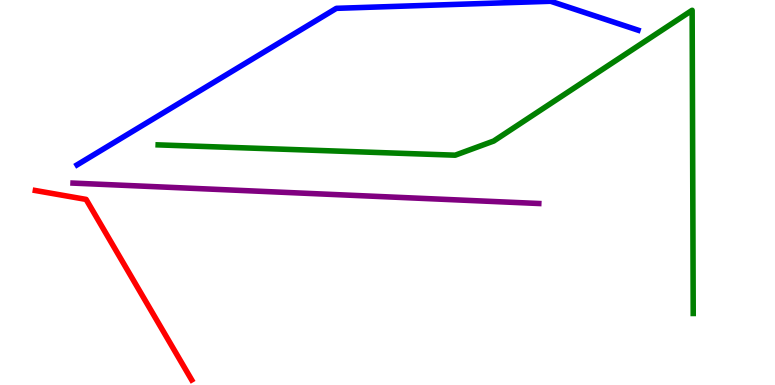[{'lines': ['blue', 'red'], 'intersections': []}, {'lines': ['green', 'red'], 'intersections': []}, {'lines': ['purple', 'red'], 'intersections': []}, {'lines': ['blue', 'green'], 'intersections': []}, {'lines': ['blue', 'purple'], 'intersections': []}, {'lines': ['green', 'purple'], 'intersections': []}]